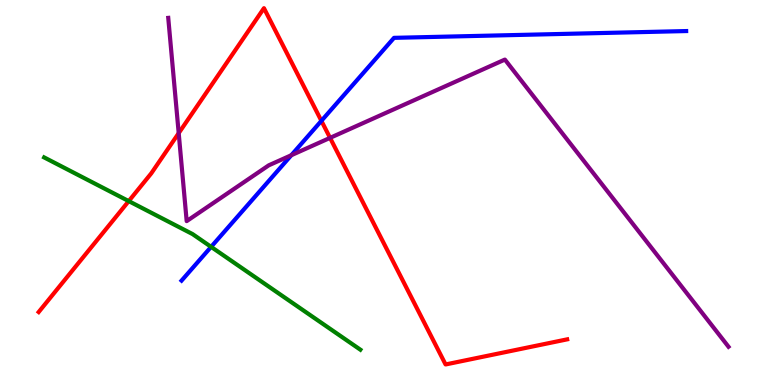[{'lines': ['blue', 'red'], 'intersections': [{'x': 4.15, 'y': 6.86}]}, {'lines': ['green', 'red'], 'intersections': [{'x': 1.66, 'y': 4.78}]}, {'lines': ['purple', 'red'], 'intersections': [{'x': 2.31, 'y': 6.54}, {'x': 4.26, 'y': 6.42}]}, {'lines': ['blue', 'green'], 'intersections': [{'x': 2.72, 'y': 3.59}]}, {'lines': ['blue', 'purple'], 'intersections': [{'x': 3.76, 'y': 5.97}]}, {'lines': ['green', 'purple'], 'intersections': []}]